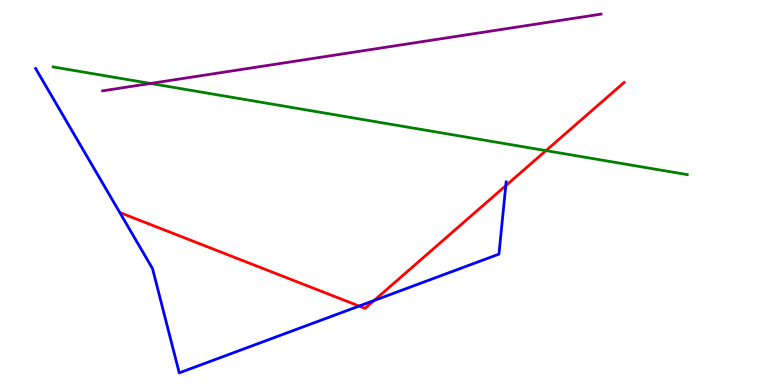[{'lines': ['blue', 'red'], 'intersections': [{'x': 4.63, 'y': 2.05}, {'x': 4.83, 'y': 2.19}, {'x': 6.53, 'y': 5.18}]}, {'lines': ['green', 'red'], 'intersections': [{'x': 7.04, 'y': 6.09}]}, {'lines': ['purple', 'red'], 'intersections': []}, {'lines': ['blue', 'green'], 'intersections': []}, {'lines': ['blue', 'purple'], 'intersections': []}, {'lines': ['green', 'purple'], 'intersections': [{'x': 1.94, 'y': 7.83}]}]